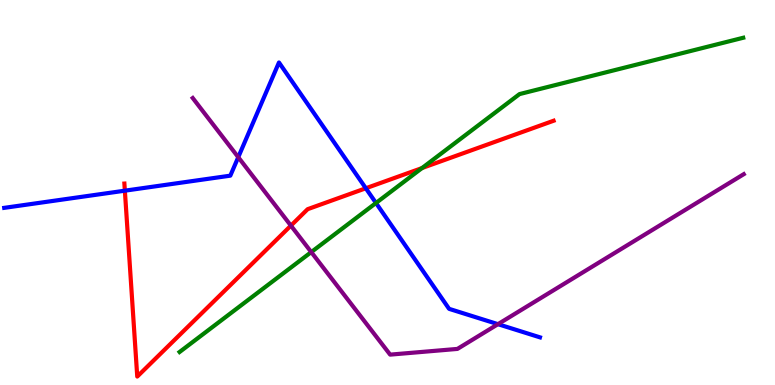[{'lines': ['blue', 'red'], 'intersections': [{'x': 1.61, 'y': 5.05}, {'x': 4.72, 'y': 5.11}]}, {'lines': ['green', 'red'], 'intersections': [{'x': 5.45, 'y': 5.63}]}, {'lines': ['purple', 'red'], 'intersections': [{'x': 3.75, 'y': 4.14}]}, {'lines': ['blue', 'green'], 'intersections': [{'x': 4.85, 'y': 4.73}]}, {'lines': ['blue', 'purple'], 'intersections': [{'x': 3.07, 'y': 5.92}, {'x': 6.43, 'y': 1.58}]}, {'lines': ['green', 'purple'], 'intersections': [{'x': 4.02, 'y': 3.45}]}]